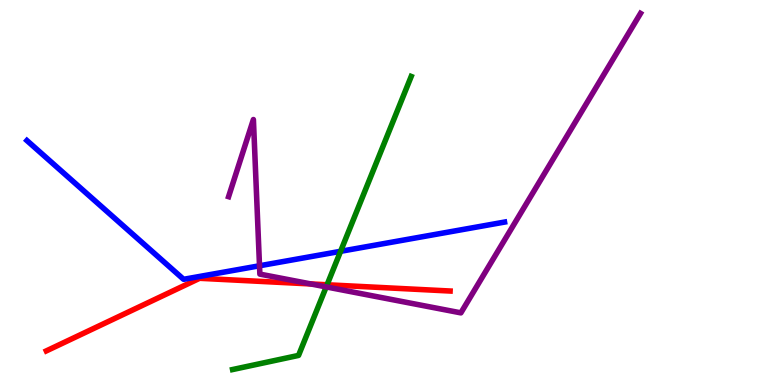[{'lines': ['blue', 'red'], 'intersections': []}, {'lines': ['green', 'red'], 'intersections': [{'x': 4.22, 'y': 2.6}]}, {'lines': ['purple', 'red'], 'intersections': [{'x': 4.01, 'y': 2.62}]}, {'lines': ['blue', 'green'], 'intersections': [{'x': 4.39, 'y': 3.47}]}, {'lines': ['blue', 'purple'], 'intersections': [{'x': 3.35, 'y': 3.1}]}, {'lines': ['green', 'purple'], 'intersections': [{'x': 4.21, 'y': 2.55}]}]